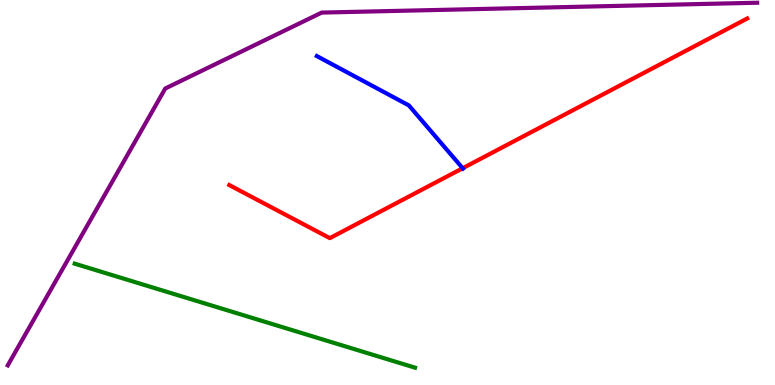[{'lines': ['blue', 'red'], 'intersections': [{'x': 5.97, 'y': 5.63}]}, {'lines': ['green', 'red'], 'intersections': []}, {'lines': ['purple', 'red'], 'intersections': []}, {'lines': ['blue', 'green'], 'intersections': []}, {'lines': ['blue', 'purple'], 'intersections': []}, {'lines': ['green', 'purple'], 'intersections': []}]